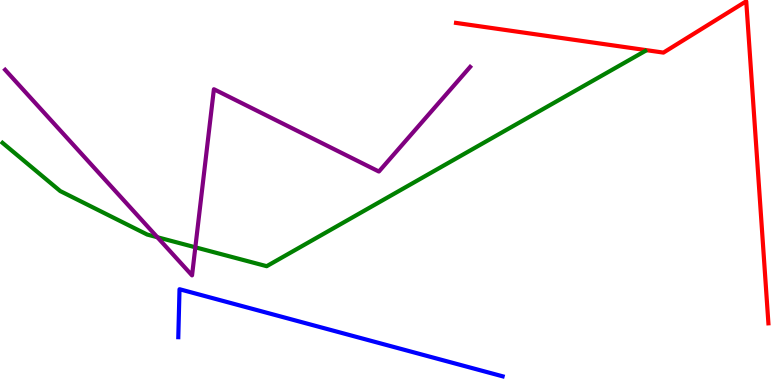[{'lines': ['blue', 'red'], 'intersections': []}, {'lines': ['green', 'red'], 'intersections': []}, {'lines': ['purple', 'red'], 'intersections': []}, {'lines': ['blue', 'green'], 'intersections': []}, {'lines': ['blue', 'purple'], 'intersections': []}, {'lines': ['green', 'purple'], 'intersections': [{'x': 2.03, 'y': 3.84}, {'x': 2.52, 'y': 3.58}]}]